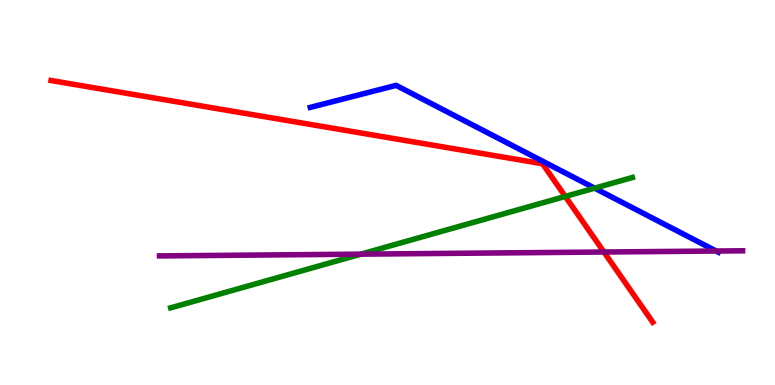[{'lines': ['blue', 'red'], 'intersections': []}, {'lines': ['green', 'red'], 'intersections': [{'x': 7.29, 'y': 4.9}]}, {'lines': ['purple', 'red'], 'intersections': [{'x': 7.79, 'y': 3.45}]}, {'lines': ['blue', 'green'], 'intersections': [{'x': 7.67, 'y': 5.11}]}, {'lines': ['blue', 'purple'], 'intersections': [{'x': 9.24, 'y': 3.48}]}, {'lines': ['green', 'purple'], 'intersections': [{'x': 4.66, 'y': 3.4}]}]